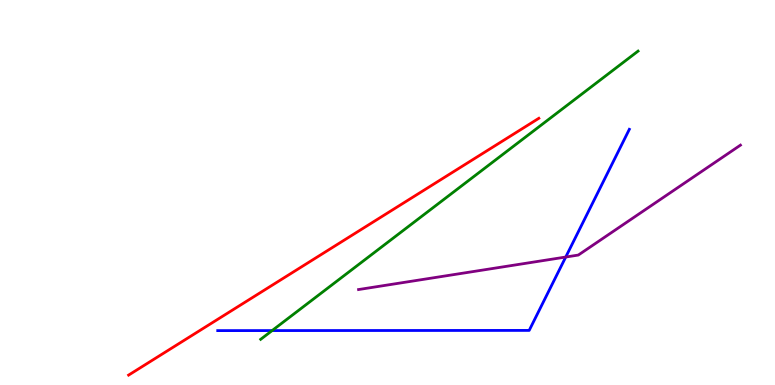[{'lines': ['blue', 'red'], 'intersections': []}, {'lines': ['green', 'red'], 'intersections': []}, {'lines': ['purple', 'red'], 'intersections': []}, {'lines': ['blue', 'green'], 'intersections': [{'x': 3.51, 'y': 1.41}]}, {'lines': ['blue', 'purple'], 'intersections': [{'x': 7.3, 'y': 3.32}]}, {'lines': ['green', 'purple'], 'intersections': []}]